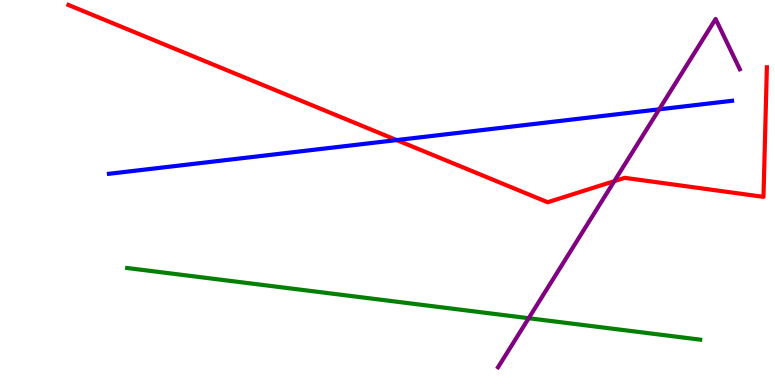[{'lines': ['blue', 'red'], 'intersections': [{'x': 5.12, 'y': 6.36}]}, {'lines': ['green', 'red'], 'intersections': []}, {'lines': ['purple', 'red'], 'intersections': [{'x': 7.93, 'y': 5.3}]}, {'lines': ['blue', 'green'], 'intersections': []}, {'lines': ['blue', 'purple'], 'intersections': [{'x': 8.51, 'y': 7.16}]}, {'lines': ['green', 'purple'], 'intersections': [{'x': 6.82, 'y': 1.73}]}]